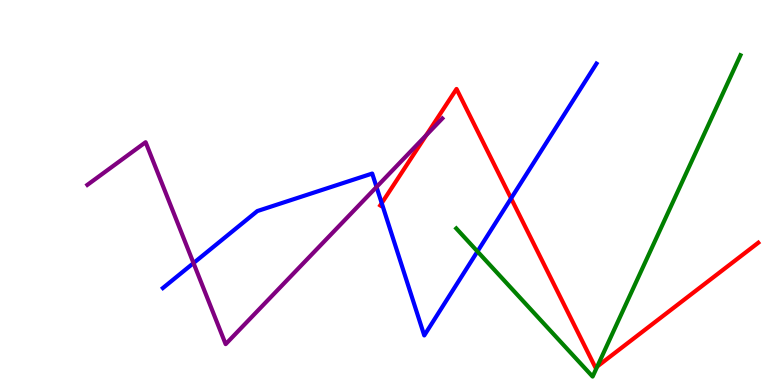[{'lines': ['blue', 'red'], 'intersections': [{'x': 4.93, 'y': 4.72}, {'x': 6.59, 'y': 4.85}]}, {'lines': ['green', 'red'], 'intersections': [{'x': 7.71, 'y': 0.482}]}, {'lines': ['purple', 'red'], 'intersections': [{'x': 5.5, 'y': 6.49}]}, {'lines': ['blue', 'green'], 'intersections': [{'x': 6.16, 'y': 3.47}]}, {'lines': ['blue', 'purple'], 'intersections': [{'x': 2.5, 'y': 3.17}, {'x': 4.86, 'y': 5.14}]}, {'lines': ['green', 'purple'], 'intersections': []}]